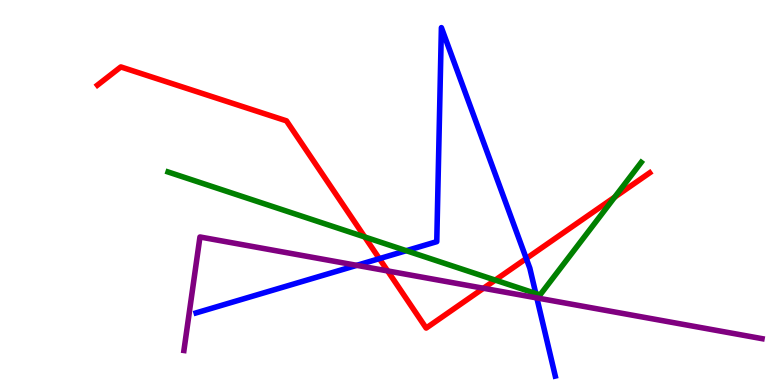[{'lines': ['blue', 'red'], 'intersections': [{'x': 4.89, 'y': 3.28}, {'x': 6.79, 'y': 3.28}]}, {'lines': ['green', 'red'], 'intersections': [{'x': 4.71, 'y': 3.85}, {'x': 6.39, 'y': 2.72}, {'x': 7.93, 'y': 4.88}]}, {'lines': ['purple', 'red'], 'intersections': [{'x': 5.0, 'y': 2.96}, {'x': 6.24, 'y': 2.51}]}, {'lines': ['blue', 'green'], 'intersections': [{'x': 5.24, 'y': 3.49}, {'x': 6.91, 'y': 2.38}]}, {'lines': ['blue', 'purple'], 'intersections': [{'x': 4.6, 'y': 3.11}, {'x': 6.93, 'y': 2.26}]}, {'lines': ['green', 'purple'], 'intersections': []}]